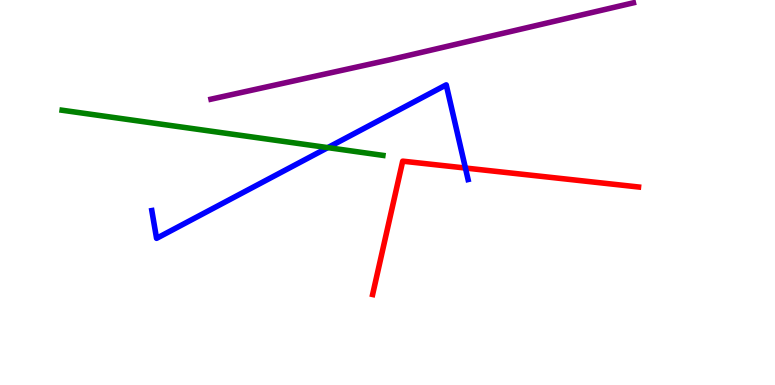[{'lines': ['blue', 'red'], 'intersections': [{'x': 6.01, 'y': 5.64}]}, {'lines': ['green', 'red'], 'intersections': []}, {'lines': ['purple', 'red'], 'intersections': []}, {'lines': ['blue', 'green'], 'intersections': [{'x': 4.23, 'y': 6.17}]}, {'lines': ['blue', 'purple'], 'intersections': []}, {'lines': ['green', 'purple'], 'intersections': []}]